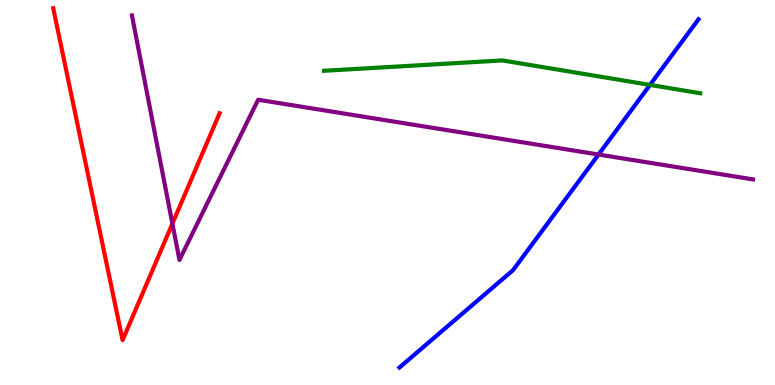[{'lines': ['blue', 'red'], 'intersections': []}, {'lines': ['green', 'red'], 'intersections': []}, {'lines': ['purple', 'red'], 'intersections': [{'x': 2.22, 'y': 4.19}]}, {'lines': ['blue', 'green'], 'intersections': [{'x': 8.39, 'y': 7.79}]}, {'lines': ['blue', 'purple'], 'intersections': [{'x': 7.72, 'y': 5.99}]}, {'lines': ['green', 'purple'], 'intersections': []}]